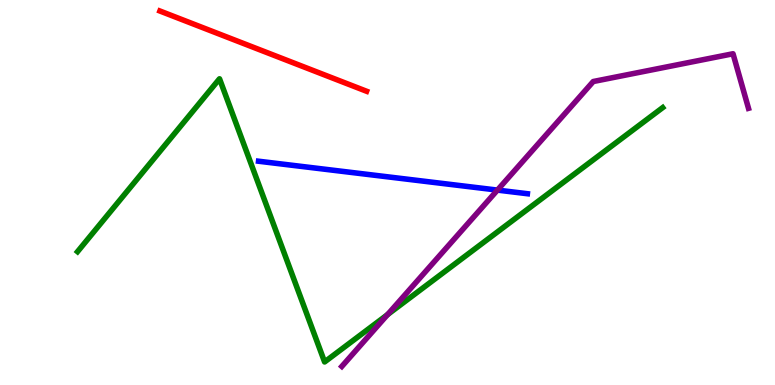[{'lines': ['blue', 'red'], 'intersections': []}, {'lines': ['green', 'red'], 'intersections': []}, {'lines': ['purple', 'red'], 'intersections': []}, {'lines': ['blue', 'green'], 'intersections': []}, {'lines': ['blue', 'purple'], 'intersections': [{'x': 6.42, 'y': 5.06}]}, {'lines': ['green', 'purple'], 'intersections': [{'x': 5.0, 'y': 1.83}]}]